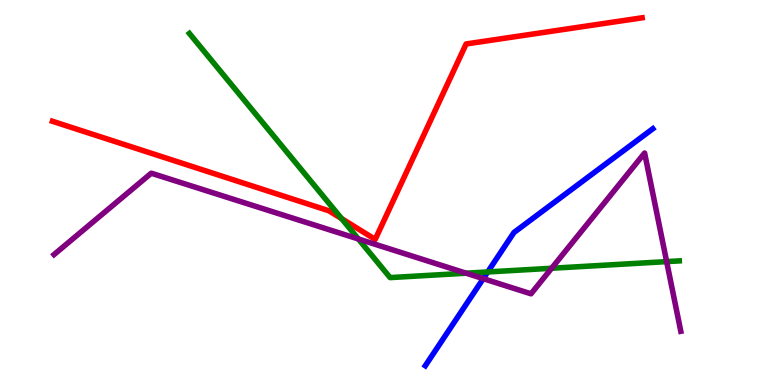[{'lines': ['blue', 'red'], 'intersections': []}, {'lines': ['green', 'red'], 'intersections': [{'x': 4.41, 'y': 4.32}]}, {'lines': ['purple', 'red'], 'intersections': []}, {'lines': ['blue', 'green'], 'intersections': [{'x': 6.29, 'y': 2.94}]}, {'lines': ['blue', 'purple'], 'intersections': [{'x': 6.24, 'y': 2.76}]}, {'lines': ['green', 'purple'], 'intersections': [{'x': 4.62, 'y': 3.79}, {'x': 6.01, 'y': 2.9}, {'x': 7.12, 'y': 3.03}, {'x': 8.6, 'y': 3.2}]}]